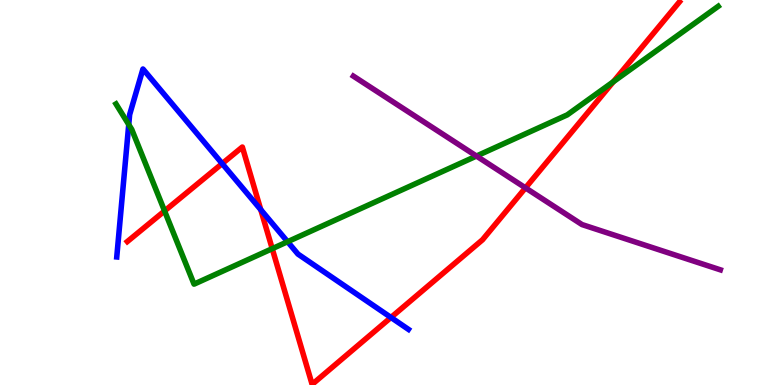[{'lines': ['blue', 'red'], 'intersections': [{'x': 2.87, 'y': 5.75}, {'x': 3.36, 'y': 4.55}, {'x': 5.04, 'y': 1.75}]}, {'lines': ['green', 'red'], 'intersections': [{'x': 2.12, 'y': 4.52}, {'x': 3.51, 'y': 3.54}, {'x': 7.91, 'y': 7.88}]}, {'lines': ['purple', 'red'], 'intersections': [{'x': 6.78, 'y': 5.12}]}, {'lines': ['blue', 'green'], 'intersections': [{'x': 1.66, 'y': 6.76}, {'x': 3.71, 'y': 3.72}]}, {'lines': ['blue', 'purple'], 'intersections': []}, {'lines': ['green', 'purple'], 'intersections': [{'x': 6.15, 'y': 5.95}]}]